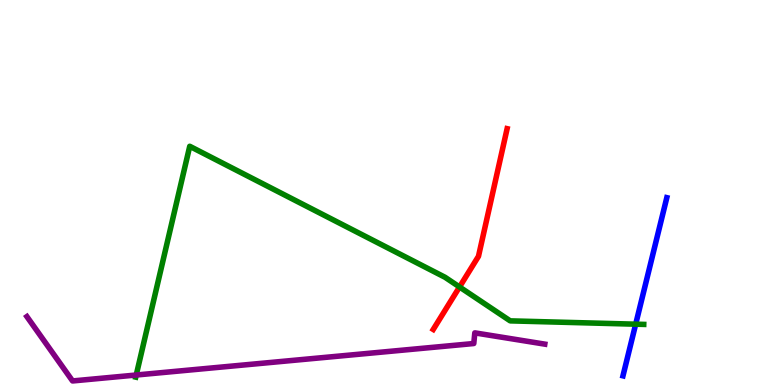[{'lines': ['blue', 'red'], 'intersections': []}, {'lines': ['green', 'red'], 'intersections': [{'x': 5.93, 'y': 2.55}]}, {'lines': ['purple', 'red'], 'intersections': []}, {'lines': ['blue', 'green'], 'intersections': [{'x': 8.2, 'y': 1.58}]}, {'lines': ['blue', 'purple'], 'intersections': []}, {'lines': ['green', 'purple'], 'intersections': [{'x': 1.76, 'y': 0.259}]}]